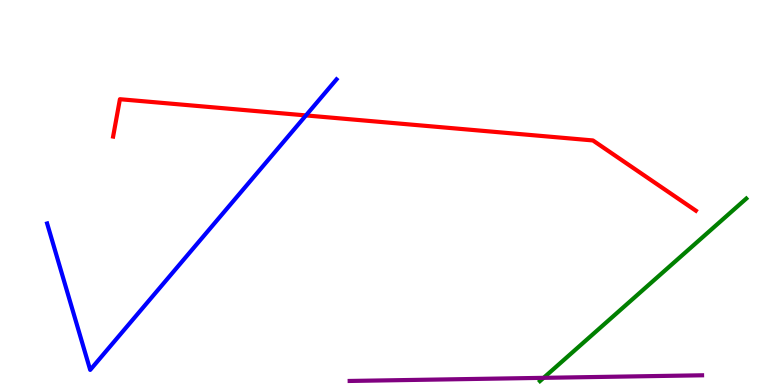[{'lines': ['blue', 'red'], 'intersections': [{'x': 3.95, 'y': 7.0}]}, {'lines': ['green', 'red'], 'intersections': []}, {'lines': ['purple', 'red'], 'intersections': []}, {'lines': ['blue', 'green'], 'intersections': []}, {'lines': ['blue', 'purple'], 'intersections': []}, {'lines': ['green', 'purple'], 'intersections': [{'x': 7.01, 'y': 0.186}]}]